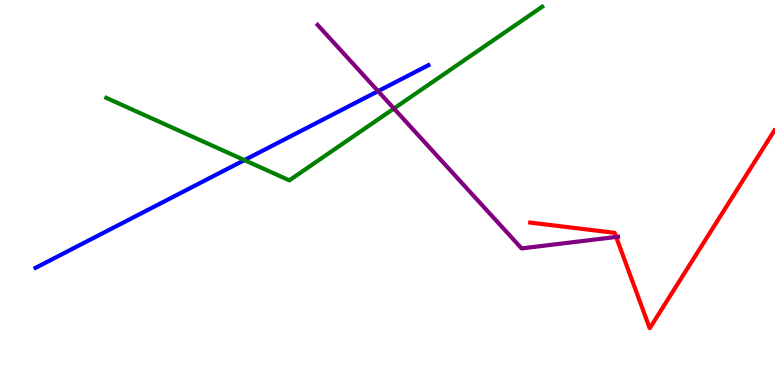[{'lines': ['blue', 'red'], 'intersections': []}, {'lines': ['green', 'red'], 'intersections': []}, {'lines': ['purple', 'red'], 'intersections': [{'x': 7.95, 'y': 3.85}]}, {'lines': ['blue', 'green'], 'intersections': [{'x': 3.15, 'y': 5.84}]}, {'lines': ['blue', 'purple'], 'intersections': [{'x': 4.88, 'y': 7.63}]}, {'lines': ['green', 'purple'], 'intersections': [{'x': 5.08, 'y': 7.18}]}]